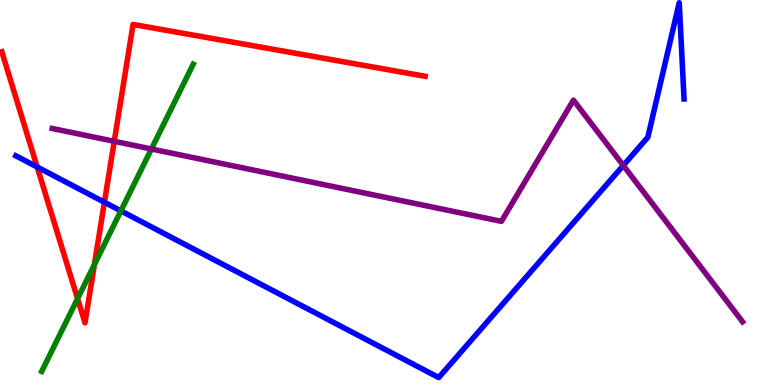[{'lines': ['blue', 'red'], 'intersections': [{'x': 0.48, 'y': 5.66}, {'x': 1.35, 'y': 4.75}]}, {'lines': ['green', 'red'], 'intersections': [{'x': 1.0, 'y': 2.24}, {'x': 1.22, 'y': 3.13}]}, {'lines': ['purple', 'red'], 'intersections': [{'x': 1.47, 'y': 6.33}]}, {'lines': ['blue', 'green'], 'intersections': [{'x': 1.56, 'y': 4.52}]}, {'lines': ['blue', 'purple'], 'intersections': [{'x': 8.04, 'y': 5.7}]}, {'lines': ['green', 'purple'], 'intersections': [{'x': 1.95, 'y': 6.13}]}]